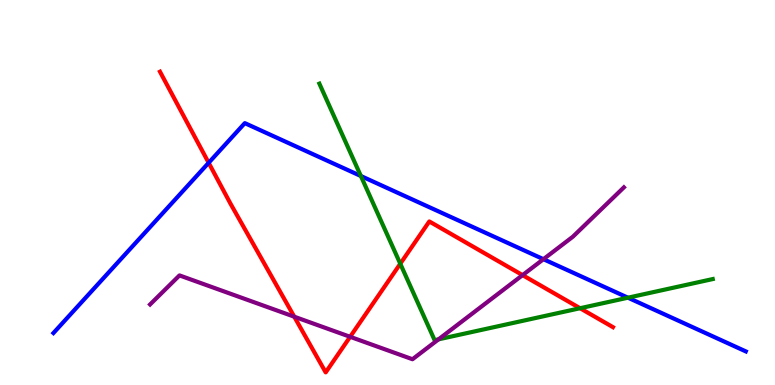[{'lines': ['blue', 'red'], 'intersections': [{'x': 2.69, 'y': 5.77}]}, {'lines': ['green', 'red'], 'intersections': [{'x': 5.16, 'y': 3.15}, {'x': 7.48, 'y': 1.99}]}, {'lines': ['purple', 'red'], 'intersections': [{'x': 3.8, 'y': 1.77}, {'x': 4.52, 'y': 1.25}, {'x': 6.74, 'y': 2.85}]}, {'lines': ['blue', 'green'], 'intersections': [{'x': 4.66, 'y': 5.43}, {'x': 8.1, 'y': 2.27}]}, {'lines': ['blue', 'purple'], 'intersections': [{'x': 7.01, 'y': 3.27}]}, {'lines': ['green', 'purple'], 'intersections': [{'x': 5.66, 'y': 1.19}]}]